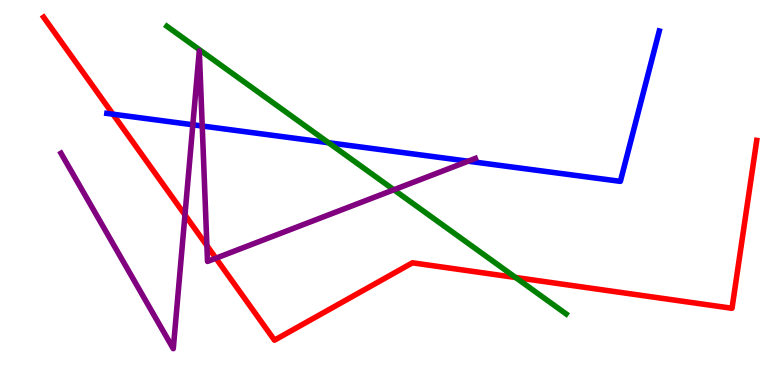[{'lines': ['blue', 'red'], 'intersections': [{'x': 1.46, 'y': 7.03}]}, {'lines': ['green', 'red'], 'intersections': [{'x': 6.65, 'y': 2.79}]}, {'lines': ['purple', 'red'], 'intersections': [{'x': 2.39, 'y': 4.42}, {'x': 2.67, 'y': 3.62}, {'x': 2.79, 'y': 3.29}]}, {'lines': ['blue', 'green'], 'intersections': [{'x': 4.24, 'y': 6.29}]}, {'lines': ['blue', 'purple'], 'intersections': [{'x': 2.49, 'y': 6.76}, {'x': 2.61, 'y': 6.73}, {'x': 6.04, 'y': 5.81}]}, {'lines': ['green', 'purple'], 'intersections': [{'x': 5.08, 'y': 5.07}]}]